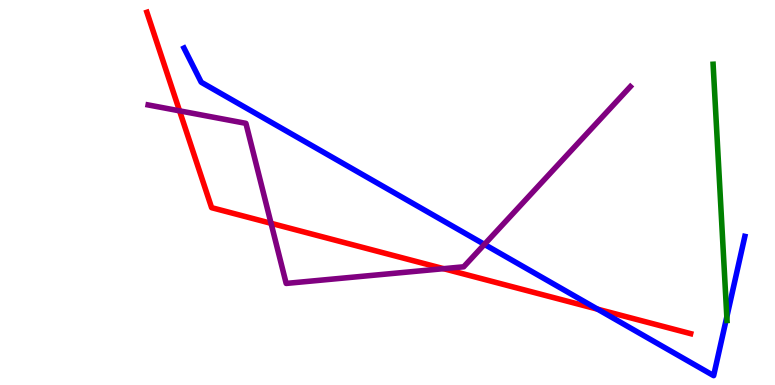[{'lines': ['blue', 'red'], 'intersections': [{'x': 7.71, 'y': 1.97}]}, {'lines': ['green', 'red'], 'intersections': []}, {'lines': ['purple', 'red'], 'intersections': [{'x': 2.32, 'y': 7.12}, {'x': 3.5, 'y': 4.2}, {'x': 5.72, 'y': 3.02}]}, {'lines': ['blue', 'green'], 'intersections': [{'x': 9.38, 'y': 1.77}]}, {'lines': ['blue', 'purple'], 'intersections': [{'x': 6.25, 'y': 3.65}]}, {'lines': ['green', 'purple'], 'intersections': []}]